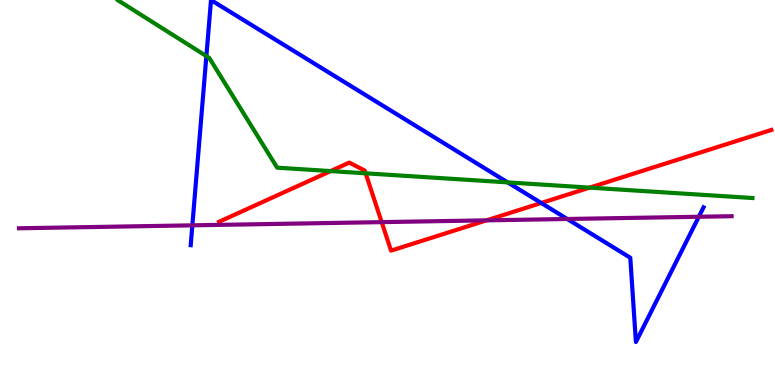[{'lines': ['blue', 'red'], 'intersections': [{'x': 6.98, 'y': 4.73}]}, {'lines': ['green', 'red'], 'intersections': [{'x': 4.27, 'y': 5.56}, {'x': 4.72, 'y': 5.5}, {'x': 7.61, 'y': 5.13}]}, {'lines': ['purple', 'red'], 'intersections': [{'x': 4.93, 'y': 4.23}, {'x': 6.28, 'y': 4.28}]}, {'lines': ['blue', 'green'], 'intersections': [{'x': 2.66, 'y': 8.54}, {'x': 6.55, 'y': 5.26}]}, {'lines': ['blue', 'purple'], 'intersections': [{'x': 2.48, 'y': 4.15}, {'x': 7.32, 'y': 4.31}, {'x': 9.02, 'y': 4.37}]}, {'lines': ['green', 'purple'], 'intersections': []}]